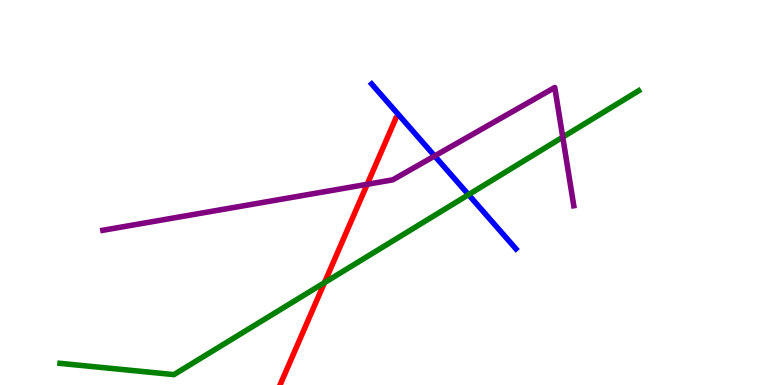[{'lines': ['blue', 'red'], 'intersections': []}, {'lines': ['green', 'red'], 'intersections': [{'x': 4.19, 'y': 2.66}]}, {'lines': ['purple', 'red'], 'intersections': [{'x': 4.74, 'y': 5.21}]}, {'lines': ['blue', 'green'], 'intersections': [{'x': 6.05, 'y': 4.94}]}, {'lines': ['blue', 'purple'], 'intersections': [{'x': 5.61, 'y': 5.95}]}, {'lines': ['green', 'purple'], 'intersections': [{'x': 7.26, 'y': 6.44}]}]